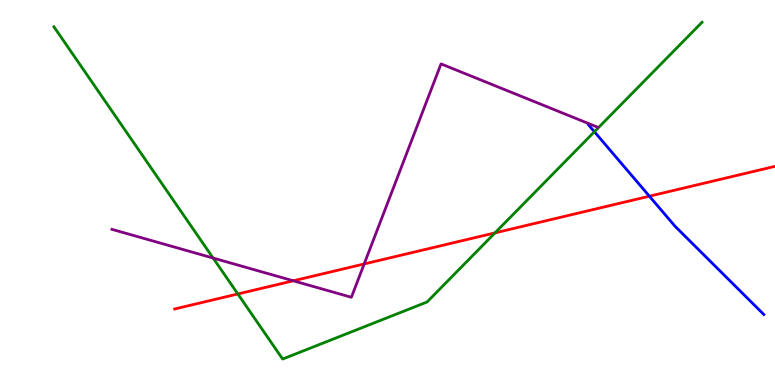[{'lines': ['blue', 'red'], 'intersections': [{'x': 8.38, 'y': 4.9}]}, {'lines': ['green', 'red'], 'intersections': [{'x': 3.07, 'y': 2.36}, {'x': 6.39, 'y': 3.95}]}, {'lines': ['purple', 'red'], 'intersections': [{'x': 3.78, 'y': 2.71}, {'x': 4.7, 'y': 3.14}]}, {'lines': ['blue', 'green'], 'intersections': [{'x': 7.67, 'y': 6.58}]}, {'lines': ['blue', 'purple'], 'intersections': []}, {'lines': ['green', 'purple'], 'intersections': [{'x': 2.75, 'y': 3.3}]}]